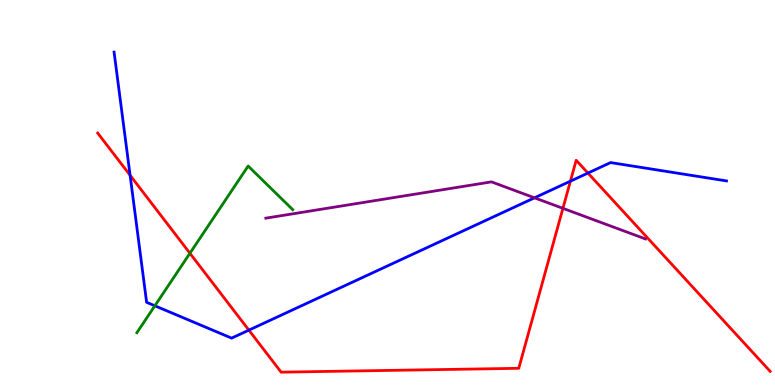[{'lines': ['blue', 'red'], 'intersections': [{'x': 1.68, 'y': 5.45}, {'x': 3.21, 'y': 1.42}, {'x': 7.36, 'y': 5.29}, {'x': 7.59, 'y': 5.5}]}, {'lines': ['green', 'red'], 'intersections': [{'x': 2.45, 'y': 3.42}]}, {'lines': ['purple', 'red'], 'intersections': [{'x': 7.26, 'y': 4.59}]}, {'lines': ['blue', 'green'], 'intersections': [{'x': 2.0, 'y': 2.06}]}, {'lines': ['blue', 'purple'], 'intersections': [{'x': 6.9, 'y': 4.86}]}, {'lines': ['green', 'purple'], 'intersections': []}]